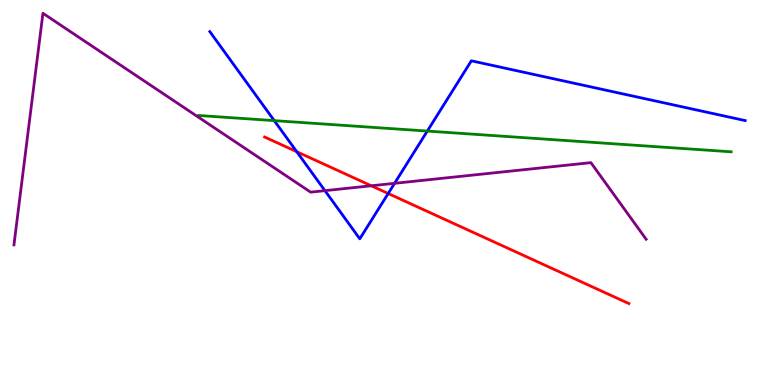[{'lines': ['blue', 'red'], 'intersections': [{'x': 3.83, 'y': 6.06}, {'x': 5.01, 'y': 4.97}]}, {'lines': ['green', 'red'], 'intersections': []}, {'lines': ['purple', 'red'], 'intersections': [{'x': 4.79, 'y': 5.17}]}, {'lines': ['blue', 'green'], 'intersections': [{'x': 3.54, 'y': 6.87}, {'x': 5.51, 'y': 6.6}]}, {'lines': ['blue', 'purple'], 'intersections': [{'x': 4.19, 'y': 5.05}, {'x': 5.09, 'y': 5.24}]}, {'lines': ['green', 'purple'], 'intersections': []}]